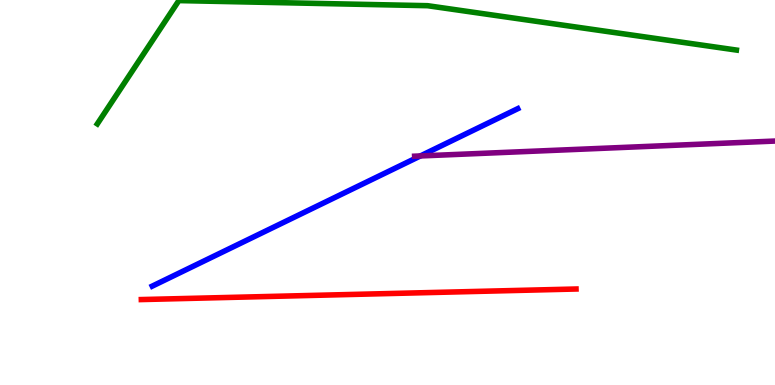[{'lines': ['blue', 'red'], 'intersections': []}, {'lines': ['green', 'red'], 'intersections': []}, {'lines': ['purple', 'red'], 'intersections': []}, {'lines': ['blue', 'green'], 'intersections': []}, {'lines': ['blue', 'purple'], 'intersections': [{'x': 5.42, 'y': 5.95}]}, {'lines': ['green', 'purple'], 'intersections': []}]